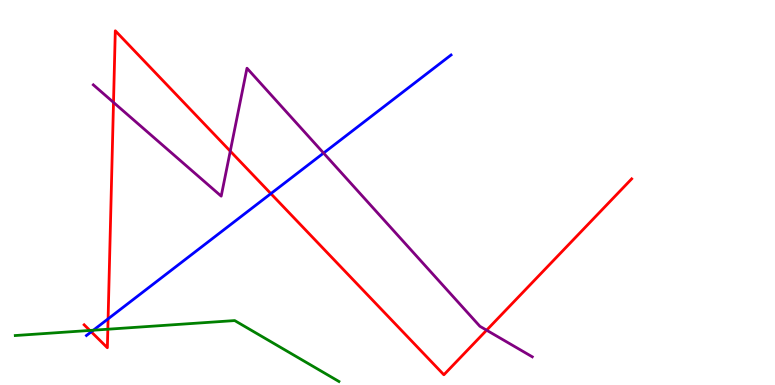[{'lines': ['blue', 'red'], 'intersections': [{'x': 1.18, 'y': 1.38}, {'x': 1.39, 'y': 1.72}, {'x': 3.49, 'y': 4.97}]}, {'lines': ['green', 'red'], 'intersections': [{'x': 1.16, 'y': 1.42}, {'x': 1.39, 'y': 1.45}]}, {'lines': ['purple', 'red'], 'intersections': [{'x': 1.46, 'y': 7.34}, {'x': 2.97, 'y': 6.07}, {'x': 6.28, 'y': 1.42}]}, {'lines': ['blue', 'green'], 'intersections': [{'x': 1.2, 'y': 1.42}]}, {'lines': ['blue', 'purple'], 'intersections': [{'x': 4.18, 'y': 6.02}]}, {'lines': ['green', 'purple'], 'intersections': []}]